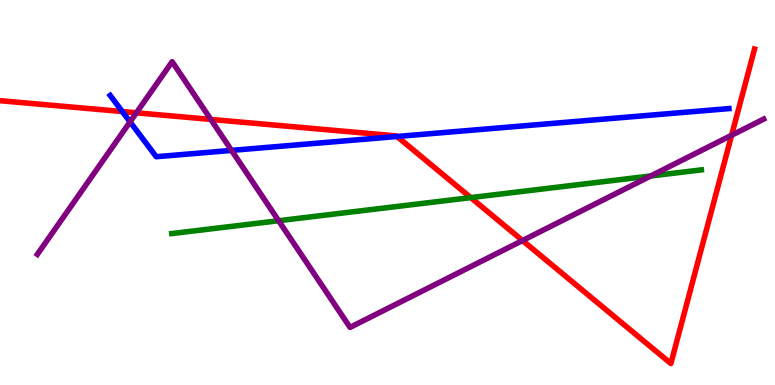[{'lines': ['blue', 'red'], 'intersections': [{'x': 1.58, 'y': 7.1}, {'x': 5.12, 'y': 6.45}]}, {'lines': ['green', 'red'], 'intersections': [{'x': 6.07, 'y': 4.87}]}, {'lines': ['purple', 'red'], 'intersections': [{'x': 1.76, 'y': 7.07}, {'x': 2.72, 'y': 6.9}, {'x': 6.74, 'y': 3.75}, {'x': 9.44, 'y': 6.49}]}, {'lines': ['blue', 'green'], 'intersections': []}, {'lines': ['blue', 'purple'], 'intersections': [{'x': 1.68, 'y': 6.83}, {'x': 2.99, 'y': 6.09}]}, {'lines': ['green', 'purple'], 'intersections': [{'x': 3.6, 'y': 4.27}, {'x': 8.4, 'y': 5.43}]}]